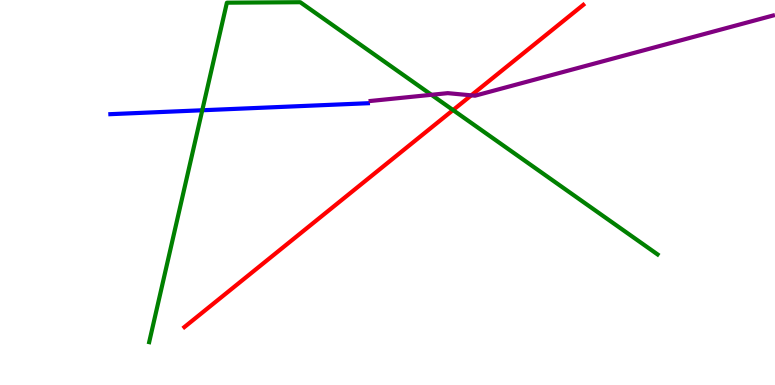[{'lines': ['blue', 'red'], 'intersections': []}, {'lines': ['green', 'red'], 'intersections': [{'x': 5.85, 'y': 7.14}]}, {'lines': ['purple', 'red'], 'intersections': [{'x': 6.08, 'y': 7.52}]}, {'lines': ['blue', 'green'], 'intersections': [{'x': 2.61, 'y': 7.14}]}, {'lines': ['blue', 'purple'], 'intersections': []}, {'lines': ['green', 'purple'], 'intersections': [{'x': 5.57, 'y': 7.54}]}]